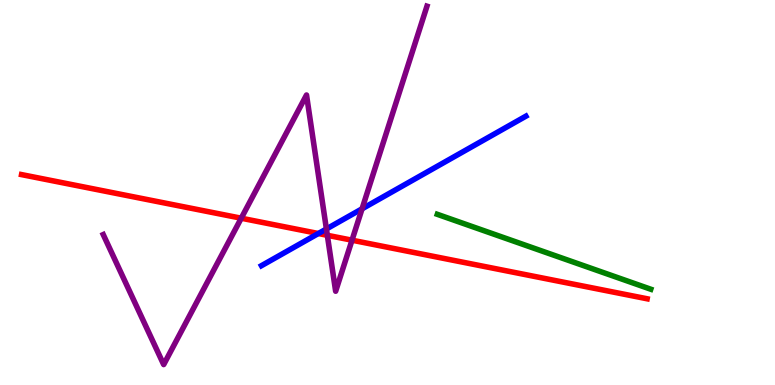[{'lines': ['blue', 'red'], 'intersections': [{'x': 4.11, 'y': 3.93}]}, {'lines': ['green', 'red'], 'intersections': []}, {'lines': ['purple', 'red'], 'intersections': [{'x': 3.11, 'y': 4.33}, {'x': 4.22, 'y': 3.89}, {'x': 4.54, 'y': 3.76}]}, {'lines': ['blue', 'green'], 'intersections': []}, {'lines': ['blue', 'purple'], 'intersections': [{'x': 4.21, 'y': 4.05}, {'x': 4.67, 'y': 4.58}]}, {'lines': ['green', 'purple'], 'intersections': []}]